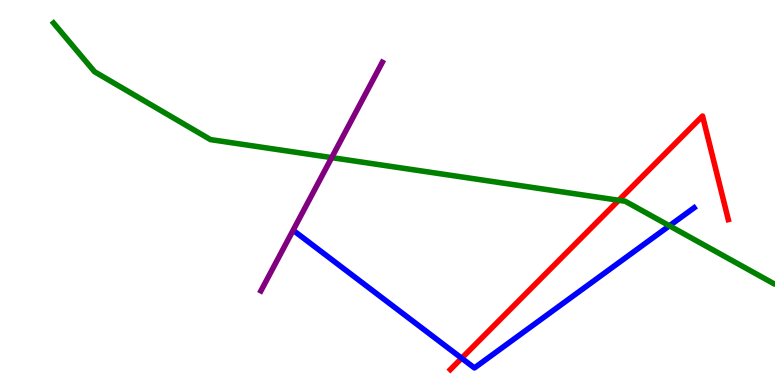[{'lines': ['blue', 'red'], 'intersections': [{'x': 5.96, 'y': 0.696}]}, {'lines': ['green', 'red'], 'intersections': [{'x': 7.98, 'y': 4.8}]}, {'lines': ['purple', 'red'], 'intersections': []}, {'lines': ['blue', 'green'], 'intersections': [{'x': 8.64, 'y': 4.14}]}, {'lines': ['blue', 'purple'], 'intersections': []}, {'lines': ['green', 'purple'], 'intersections': [{'x': 4.28, 'y': 5.91}]}]